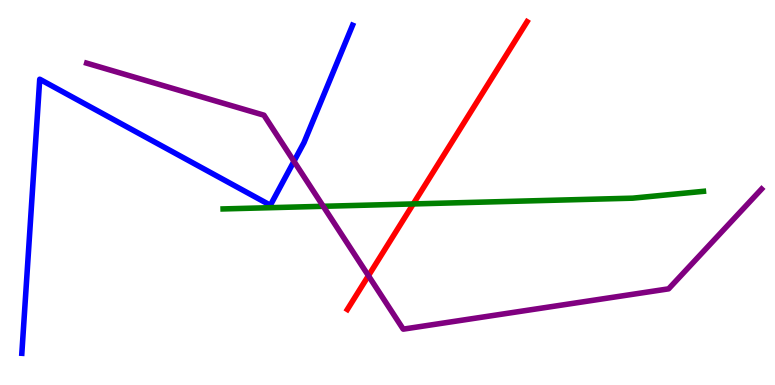[{'lines': ['blue', 'red'], 'intersections': []}, {'lines': ['green', 'red'], 'intersections': [{'x': 5.33, 'y': 4.7}]}, {'lines': ['purple', 'red'], 'intersections': [{'x': 4.75, 'y': 2.84}]}, {'lines': ['blue', 'green'], 'intersections': []}, {'lines': ['blue', 'purple'], 'intersections': [{'x': 3.79, 'y': 5.81}]}, {'lines': ['green', 'purple'], 'intersections': [{'x': 4.17, 'y': 4.64}]}]